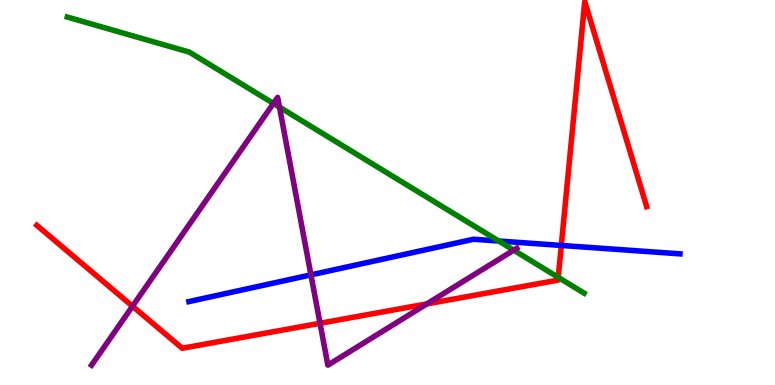[{'lines': ['blue', 'red'], 'intersections': [{'x': 7.24, 'y': 3.62}]}, {'lines': ['green', 'red'], 'intersections': [{'x': 7.2, 'y': 2.8}]}, {'lines': ['purple', 'red'], 'intersections': [{'x': 1.71, 'y': 2.05}, {'x': 4.13, 'y': 1.6}, {'x': 5.51, 'y': 2.11}]}, {'lines': ['blue', 'green'], 'intersections': [{'x': 6.43, 'y': 3.74}]}, {'lines': ['blue', 'purple'], 'intersections': [{'x': 4.01, 'y': 2.86}]}, {'lines': ['green', 'purple'], 'intersections': [{'x': 3.53, 'y': 7.31}, {'x': 3.61, 'y': 7.22}, {'x': 6.63, 'y': 3.5}]}]